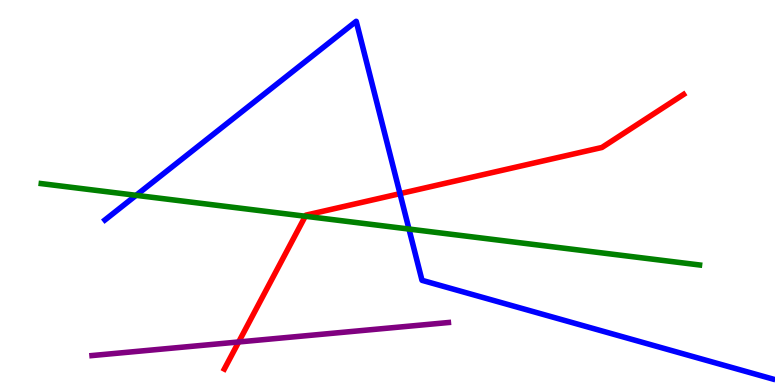[{'lines': ['blue', 'red'], 'intersections': [{'x': 5.16, 'y': 4.97}]}, {'lines': ['green', 'red'], 'intersections': [{'x': 3.94, 'y': 4.38}]}, {'lines': ['purple', 'red'], 'intersections': [{'x': 3.08, 'y': 1.12}]}, {'lines': ['blue', 'green'], 'intersections': [{'x': 1.76, 'y': 4.93}, {'x': 5.28, 'y': 4.05}]}, {'lines': ['blue', 'purple'], 'intersections': []}, {'lines': ['green', 'purple'], 'intersections': []}]